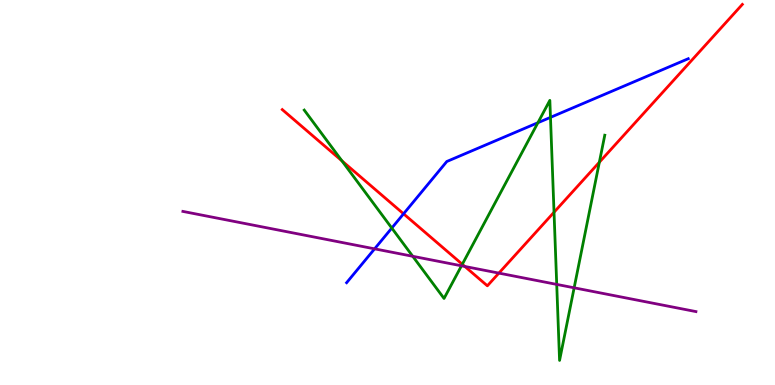[{'lines': ['blue', 'red'], 'intersections': [{'x': 5.21, 'y': 4.45}]}, {'lines': ['green', 'red'], 'intersections': [{'x': 4.41, 'y': 5.82}, {'x': 5.97, 'y': 3.14}, {'x': 7.15, 'y': 4.49}, {'x': 7.73, 'y': 5.79}]}, {'lines': ['purple', 'red'], 'intersections': [{'x': 6.0, 'y': 3.08}, {'x': 6.44, 'y': 2.91}]}, {'lines': ['blue', 'green'], 'intersections': [{'x': 5.06, 'y': 4.08}, {'x': 6.94, 'y': 6.81}, {'x': 7.1, 'y': 6.95}]}, {'lines': ['blue', 'purple'], 'intersections': [{'x': 4.83, 'y': 3.54}]}, {'lines': ['green', 'purple'], 'intersections': [{'x': 5.33, 'y': 3.34}, {'x': 5.95, 'y': 3.1}, {'x': 7.18, 'y': 2.61}, {'x': 7.41, 'y': 2.52}]}]